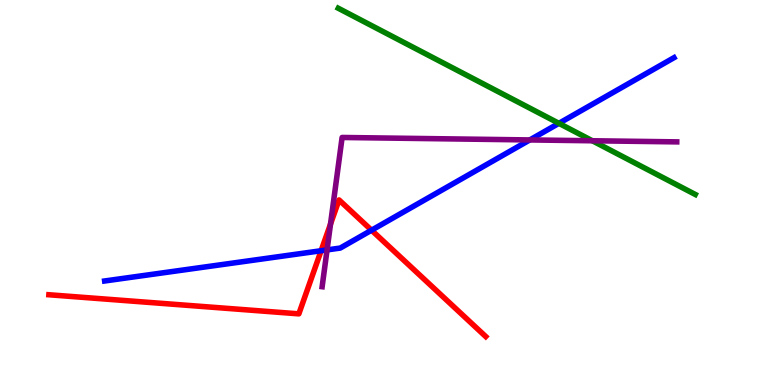[{'lines': ['blue', 'red'], 'intersections': [{'x': 4.14, 'y': 3.49}, {'x': 4.79, 'y': 4.02}]}, {'lines': ['green', 'red'], 'intersections': []}, {'lines': ['purple', 'red'], 'intersections': [{'x': 4.26, 'y': 4.18}]}, {'lines': ['blue', 'green'], 'intersections': [{'x': 7.21, 'y': 6.8}]}, {'lines': ['blue', 'purple'], 'intersections': [{'x': 4.22, 'y': 3.51}, {'x': 6.84, 'y': 6.37}]}, {'lines': ['green', 'purple'], 'intersections': [{'x': 7.64, 'y': 6.34}]}]